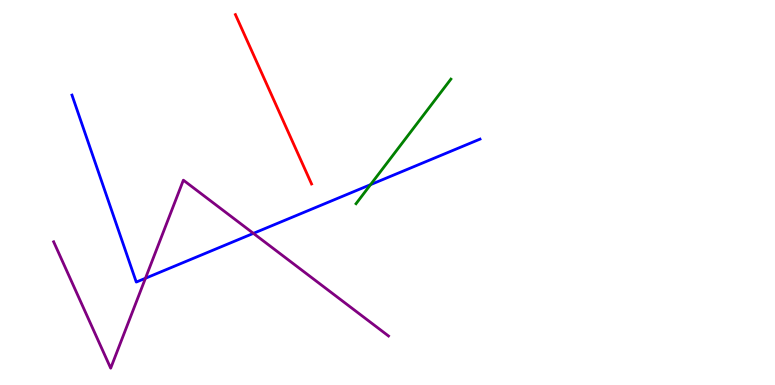[{'lines': ['blue', 'red'], 'intersections': []}, {'lines': ['green', 'red'], 'intersections': []}, {'lines': ['purple', 'red'], 'intersections': []}, {'lines': ['blue', 'green'], 'intersections': [{'x': 4.78, 'y': 5.2}]}, {'lines': ['blue', 'purple'], 'intersections': [{'x': 1.88, 'y': 2.77}, {'x': 3.27, 'y': 3.94}]}, {'lines': ['green', 'purple'], 'intersections': []}]